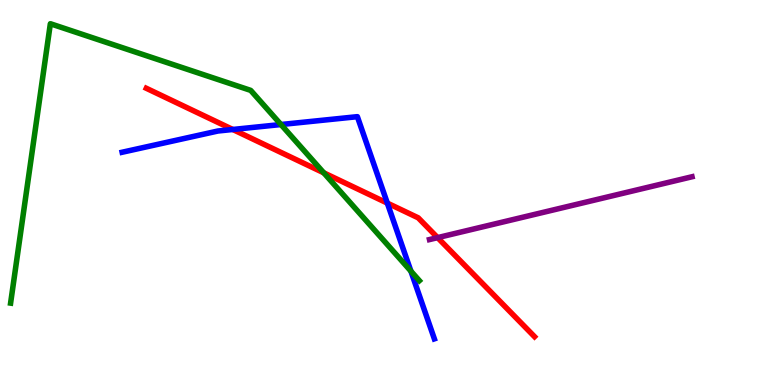[{'lines': ['blue', 'red'], 'intersections': [{'x': 3.0, 'y': 6.64}, {'x': 5.0, 'y': 4.72}]}, {'lines': ['green', 'red'], 'intersections': [{'x': 4.18, 'y': 5.51}]}, {'lines': ['purple', 'red'], 'intersections': [{'x': 5.65, 'y': 3.83}]}, {'lines': ['blue', 'green'], 'intersections': [{'x': 3.63, 'y': 6.77}, {'x': 5.3, 'y': 2.96}]}, {'lines': ['blue', 'purple'], 'intersections': []}, {'lines': ['green', 'purple'], 'intersections': []}]